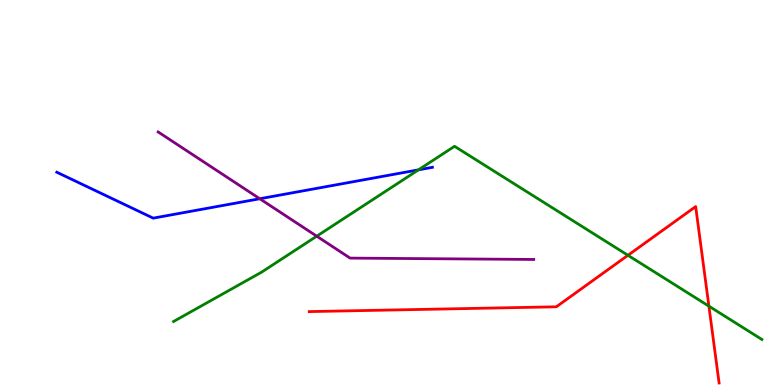[{'lines': ['blue', 'red'], 'intersections': []}, {'lines': ['green', 'red'], 'intersections': [{'x': 8.1, 'y': 3.37}, {'x': 9.15, 'y': 2.05}]}, {'lines': ['purple', 'red'], 'intersections': []}, {'lines': ['blue', 'green'], 'intersections': [{'x': 5.4, 'y': 5.59}]}, {'lines': ['blue', 'purple'], 'intersections': [{'x': 3.35, 'y': 4.84}]}, {'lines': ['green', 'purple'], 'intersections': [{'x': 4.09, 'y': 3.87}]}]